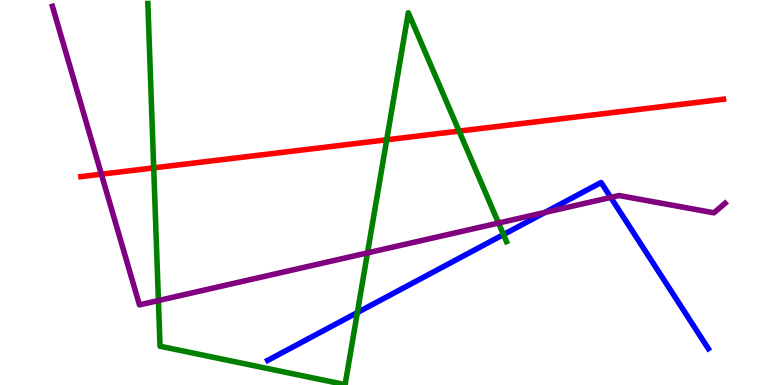[{'lines': ['blue', 'red'], 'intersections': []}, {'lines': ['green', 'red'], 'intersections': [{'x': 1.98, 'y': 5.64}, {'x': 4.99, 'y': 6.37}, {'x': 5.92, 'y': 6.6}]}, {'lines': ['purple', 'red'], 'intersections': [{'x': 1.31, 'y': 5.48}]}, {'lines': ['blue', 'green'], 'intersections': [{'x': 4.61, 'y': 1.88}, {'x': 6.5, 'y': 3.91}]}, {'lines': ['blue', 'purple'], 'intersections': [{'x': 7.03, 'y': 4.48}, {'x': 7.88, 'y': 4.87}]}, {'lines': ['green', 'purple'], 'intersections': [{'x': 2.04, 'y': 2.19}, {'x': 4.74, 'y': 3.43}, {'x': 6.43, 'y': 4.21}]}]